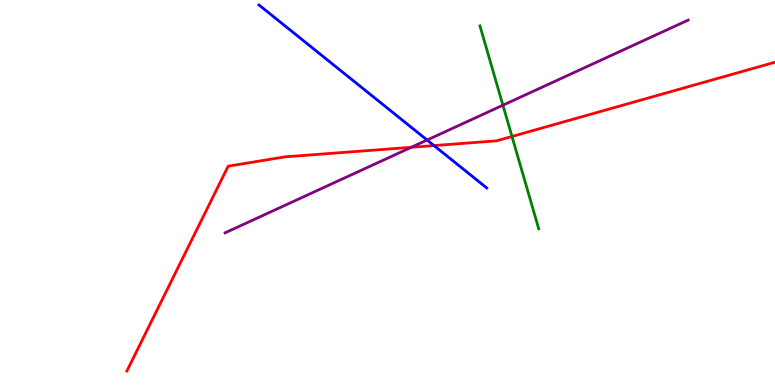[{'lines': ['blue', 'red'], 'intersections': [{'x': 5.6, 'y': 6.22}]}, {'lines': ['green', 'red'], 'intersections': [{'x': 6.61, 'y': 6.46}]}, {'lines': ['purple', 'red'], 'intersections': [{'x': 5.31, 'y': 6.17}]}, {'lines': ['blue', 'green'], 'intersections': []}, {'lines': ['blue', 'purple'], 'intersections': [{'x': 5.51, 'y': 6.36}]}, {'lines': ['green', 'purple'], 'intersections': [{'x': 6.49, 'y': 7.27}]}]